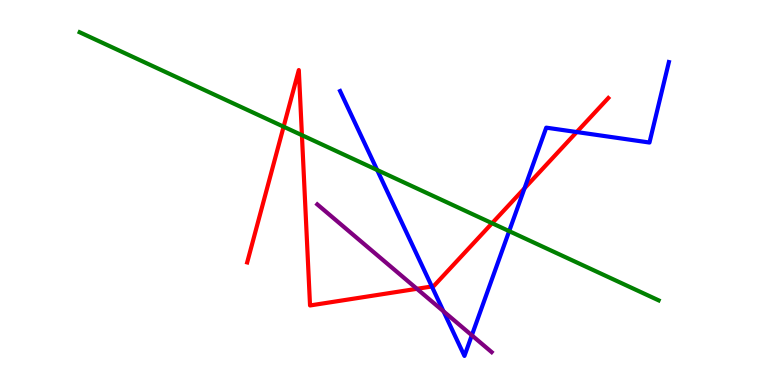[{'lines': ['blue', 'red'], 'intersections': [{'x': 5.57, 'y': 2.56}, {'x': 6.77, 'y': 5.11}, {'x': 7.44, 'y': 6.57}]}, {'lines': ['green', 'red'], 'intersections': [{'x': 3.66, 'y': 6.71}, {'x': 3.9, 'y': 6.49}, {'x': 6.35, 'y': 4.2}]}, {'lines': ['purple', 'red'], 'intersections': [{'x': 5.38, 'y': 2.5}]}, {'lines': ['blue', 'green'], 'intersections': [{'x': 4.87, 'y': 5.58}, {'x': 6.57, 'y': 4.0}]}, {'lines': ['blue', 'purple'], 'intersections': [{'x': 5.72, 'y': 1.91}, {'x': 6.09, 'y': 1.29}]}, {'lines': ['green', 'purple'], 'intersections': []}]